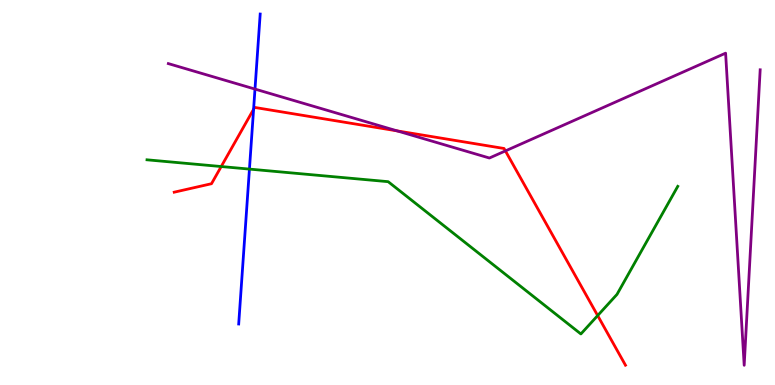[{'lines': ['blue', 'red'], 'intersections': [{'x': 3.27, 'y': 7.16}]}, {'lines': ['green', 'red'], 'intersections': [{'x': 2.85, 'y': 5.67}, {'x': 7.71, 'y': 1.8}]}, {'lines': ['purple', 'red'], 'intersections': [{'x': 5.12, 'y': 6.6}, {'x': 6.52, 'y': 6.08}]}, {'lines': ['blue', 'green'], 'intersections': [{'x': 3.22, 'y': 5.61}]}, {'lines': ['blue', 'purple'], 'intersections': [{'x': 3.29, 'y': 7.69}]}, {'lines': ['green', 'purple'], 'intersections': []}]